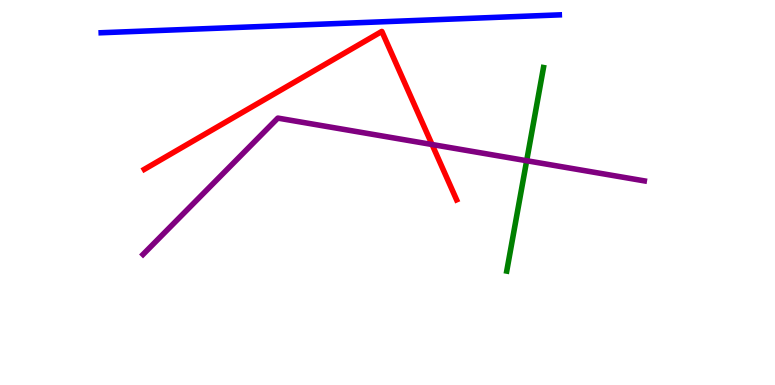[{'lines': ['blue', 'red'], 'intersections': []}, {'lines': ['green', 'red'], 'intersections': []}, {'lines': ['purple', 'red'], 'intersections': [{'x': 5.57, 'y': 6.25}]}, {'lines': ['blue', 'green'], 'intersections': []}, {'lines': ['blue', 'purple'], 'intersections': []}, {'lines': ['green', 'purple'], 'intersections': [{'x': 6.8, 'y': 5.83}]}]